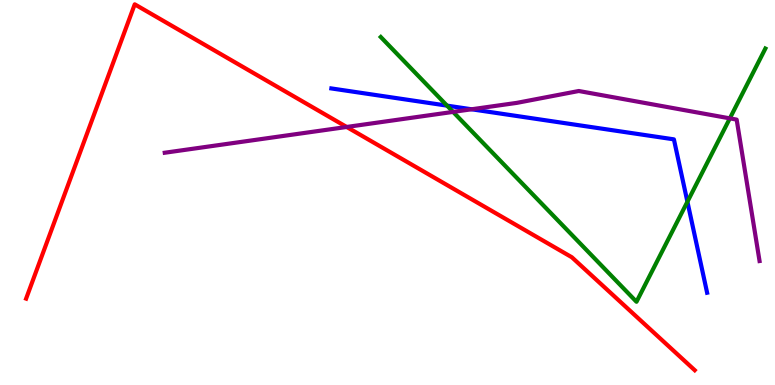[{'lines': ['blue', 'red'], 'intersections': []}, {'lines': ['green', 'red'], 'intersections': []}, {'lines': ['purple', 'red'], 'intersections': [{'x': 4.47, 'y': 6.7}]}, {'lines': ['blue', 'green'], 'intersections': [{'x': 5.77, 'y': 7.26}, {'x': 8.87, 'y': 4.76}]}, {'lines': ['blue', 'purple'], 'intersections': [{'x': 6.08, 'y': 7.16}]}, {'lines': ['green', 'purple'], 'intersections': [{'x': 5.85, 'y': 7.09}, {'x': 9.42, 'y': 6.93}]}]